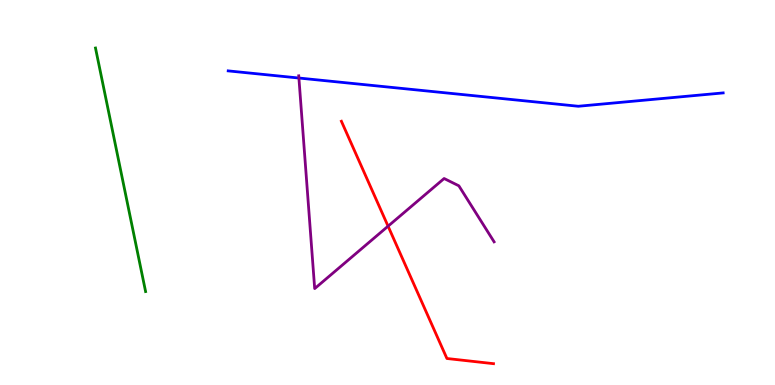[{'lines': ['blue', 'red'], 'intersections': []}, {'lines': ['green', 'red'], 'intersections': []}, {'lines': ['purple', 'red'], 'intersections': [{'x': 5.01, 'y': 4.13}]}, {'lines': ['blue', 'green'], 'intersections': []}, {'lines': ['blue', 'purple'], 'intersections': [{'x': 3.86, 'y': 7.97}]}, {'lines': ['green', 'purple'], 'intersections': []}]